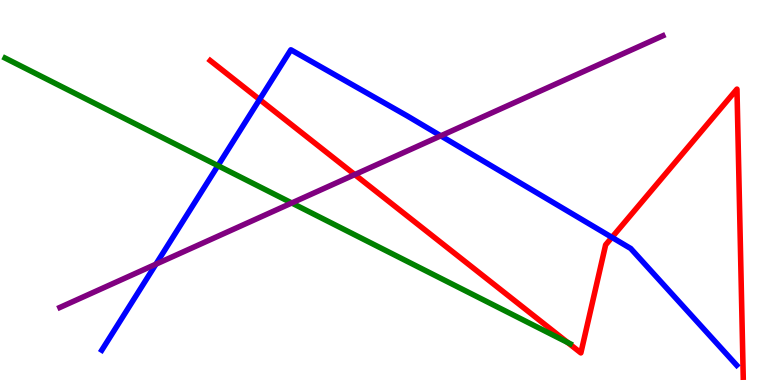[{'lines': ['blue', 'red'], 'intersections': [{'x': 3.35, 'y': 7.42}, {'x': 7.9, 'y': 3.83}]}, {'lines': ['green', 'red'], 'intersections': [{'x': 7.32, 'y': 1.1}]}, {'lines': ['purple', 'red'], 'intersections': [{'x': 4.58, 'y': 5.47}]}, {'lines': ['blue', 'green'], 'intersections': [{'x': 2.81, 'y': 5.7}]}, {'lines': ['blue', 'purple'], 'intersections': [{'x': 2.01, 'y': 3.14}, {'x': 5.69, 'y': 6.47}]}, {'lines': ['green', 'purple'], 'intersections': [{'x': 3.76, 'y': 4.73}]}]